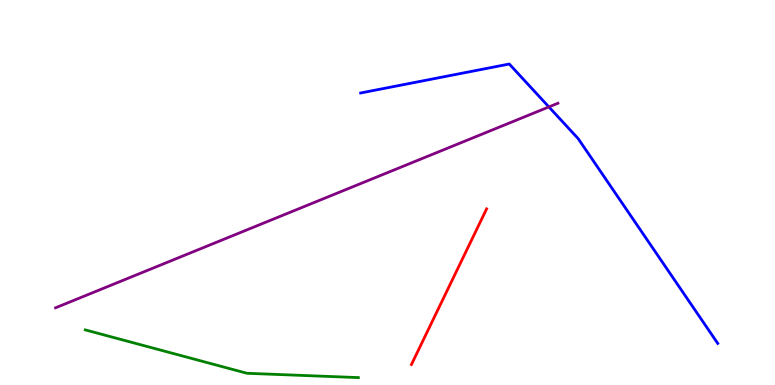[{'lines': ['blue', 'red'], 'intersections': []}, {'lines': ['green', 'red'], 'intersections': []}, {'lines': ['purple', 'red'], 'intersections': []}, {'lines': ['blue', 'green'], 'intersections': []}, {'lines': ['blue', 'purple'], 'intersections': [{'x': 7.08, 'y': 7.22}]}, {'lines': ['green', 'purple'], 'intersections': []}]